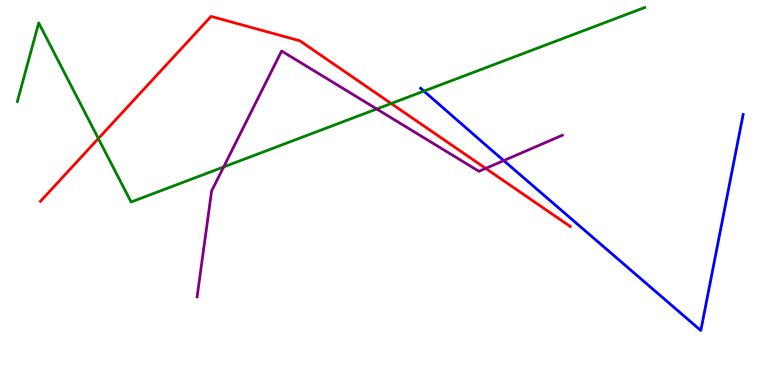[{'lines': ['blue', 'red'], 'intersections': []}, {'lines': ['green', 'red'], 'intersections': [{'x': 1.27, 'y': 6.4}, {'x': 5.05, 'y': 7.31}]}, {'lines': ['purple', 'red'], 'intersections': [{'x': 6.27, 'y': 5.63}]}, {'lines': ['blue', 'green'], 'intersections': [{'x': 5.47, 'y': 7.63}]}, {'lines': ['blue', 'purple'], 'intersections': [{'x': 6.5, 'y': 5.83}]}, {'lines': ['green', 'purple'], 'intersections': [{'x': 2.89, 'y': 5.66}, {'x': 4.86, 'y': 7.17}]}]